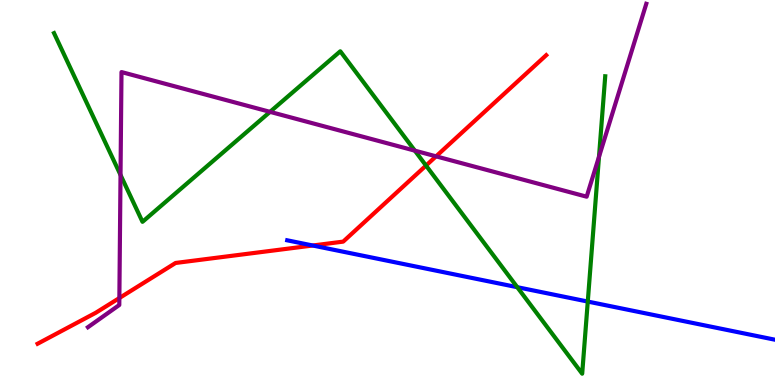[{'lines': ['blue', 'red'], 'intersections': [{'x': 4.04, 'y': 3.62}]}, {'lines': ['green', 'red'], 'intersections': [{'x': 5.5, 'y': 5.7}]}, {'lines': ['purple', 'red'], 'intersections': [{'x': 1.54, 'y': 2.26}, {'x': 5.63, 'y': 5.94}]}, {'lines': ['blue', 'green'], 'intersections': [{'x': 6.67, 'y': 2.54}, {'x': 7.58, 'y': 2.17}]}, {'lines': ['blue', 'purple'], 'intersections': []}, {'lines': ['green', 'purple'], 'intersections': [{'x': 1.56, 'y': 5.46}, {'x': 3.48, 'y': 7.09}, {'x': 5.35, 'y': 6.09}, {'x': 7.73, 'y': 5.93}]}]